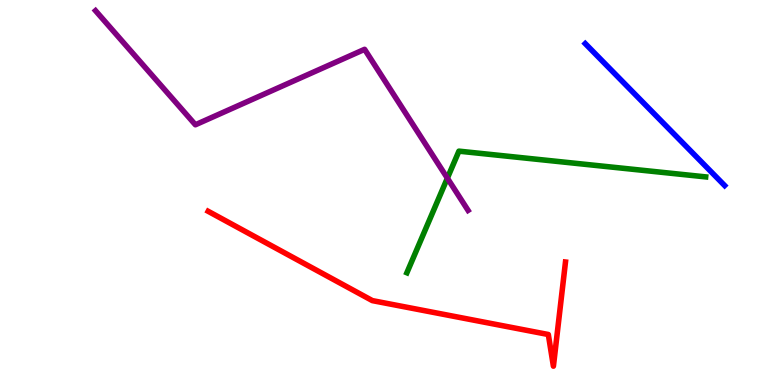[{'lines': ['blue', 'red'], 'intersections': []}, {'lines': ['green', 'red'], 'intersections': []}, {'lines': ['purple', 'red'], 'intersections': []}, {'lines': ['blue', 'green'], 'intersections': []}, {'lines': ['blue', 'purple'], 'intersections': []}, {'lines': ['green', 'purple'], 'intersections': [{'x': 5.77, 'y': 5.37}]}]